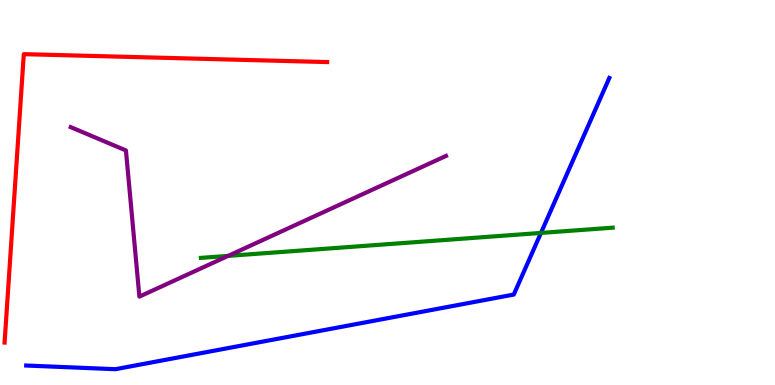[{'lines': ['blue', 'red'], 'intersections': []}, {'lines': ['green', 'red'], 'intersections': []}, {'lines': ['purple', 'red'], 'intersections': []}, {'lines': ['blue', 'green'], 'intersections': [{'x': 6.98, 'y': 3.95}]}, {'lines': ['blue', 'purple'], 'intersections': []}, {'lines': ['green', 'purple'], 'intersections': [{'x': 2.94, 'y': 3.35}]}]